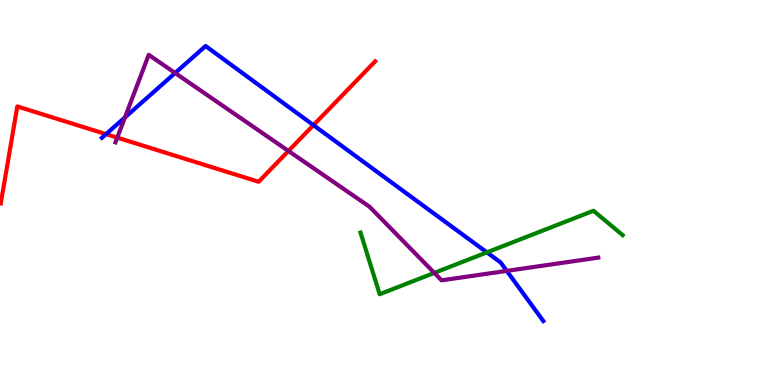[{'lines': ['blue', 'red'], 'intersections': [{'x': 1.37, 'y': 6.52}, {'x': 4.04, 'y': 6.75}]}, {'lines': ['green', 'red'], 'intersections': []}, {'lines': ['purple', 'red'], 'intersections': [{'x': 1.51, 'y': 6.43}, {'x': 3.72, 'y': 6.08}]}, {'lines': ['blue', 'green'], 'intersections': [{'x': 6.28, 'y': 3.44}]}, {'lines': ['blue', 'purple'], 'intersections': [{'x': 1.61, 'y': 6.95}, {'x': 2.26, 'y': 8.1}, {'x': 6.54, 'y': 2.96}]}, {'lines': ['green', 'purple'], 'intersections': [{'x': 5.6, 'y': 2.91}]}]